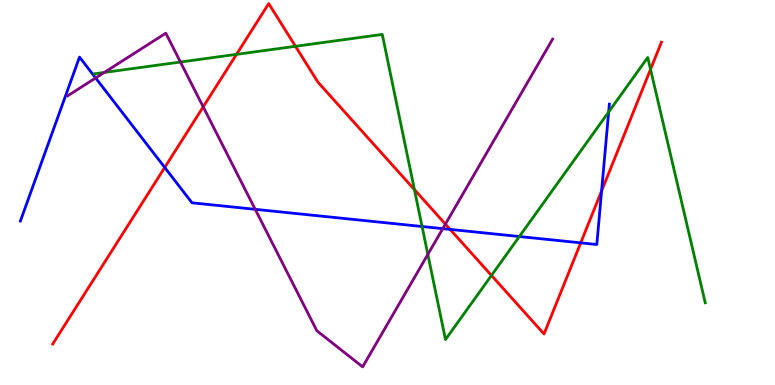[{'lines': ['blue', 'red'], 'intersections': [{'x': 2.13, 'y': 5.65}, {'x': 5.81, 'y': 4.04}, {'x': 7.49, 'y': 3.69}, {'x': 7.76, 'y': 5.04}]}, {'lines': ['green', 'red'], 'intersections': [{'x': 3.05, 'y': 8.59}, {'x': 3.81, 'y': 8.8}, {'x': 5.35, 'y': 5.07}, {'x': 6.34, 'y': 2.85}, {'x': 8.39, 'y': 8.2}]}, {'lines': ['purple', 'red'], 'intersections': [{'x': 2.62, 'y': 7.22}, {'x': 5.75, 'y': 4.18}]}, {'lines': ['blue', 'green'], 'intersections': [{'x': 5.45, 'y': 4.12}, {'x': 6.7, 'y': 3.86}, {'x': 7.85, 'y': 7.09}]}, {'lines': ['blue', 'purple'], 'intersections': [{'x': 1.23, 'y': 7.97}, {'x': 3.29, 'y': 4.56}, {'x': 5.71, 'y': 4.06}]}, {'lines': ['green', 'purple'], 'intersections': [{'x': 1.35, 'y': 8.12}, {'x': 2.33, 'y': 8.39}, {'x': 5.52, 'y': 3.39}]}]